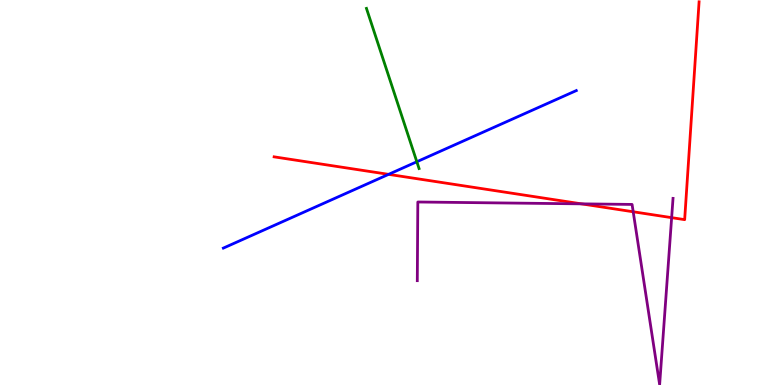[{'lines': ['blue', 'red'], 'intersections': [{'x': 5.01, 'y': 5.47}]}, {'lines': ['green', 'red'], 'intersections': []}, {'lines': ['purple', 'red'], 'intersections': [{'x': 7.5, 'y': 4.71}, {'x': 8.17, 'y': 4.5}, {'x': 8.67, 'y': 4.35}]}, {'lines': ['blue', 'green'], 'intersections': [{'x': 5.38, 'y': 5.8}]}, {'lines': ['blue', 'purple'], 'intersections': []}, {'lines': ['green', 'purple'], 'intersections': []}]